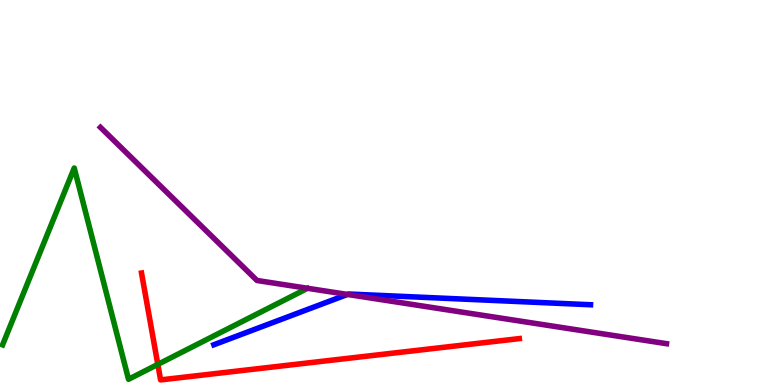[{'lines': ['blue', 'red'], 'intersections': []}, {'lines': ['green', 'red'], 'intersections': [{'x': 2.04, 'y': 0.535}]}, {'lines': ['purple', 'red'], 'intersections': []}, {'lines': ['blue', 'green'], 'intersections': []}, {'lines': ['blue', 'purple'], 'intersections': [{'x': 4.48, 'y': 2.35}]}, {'lines': ['green', 'purple'], 'intersections': []}]